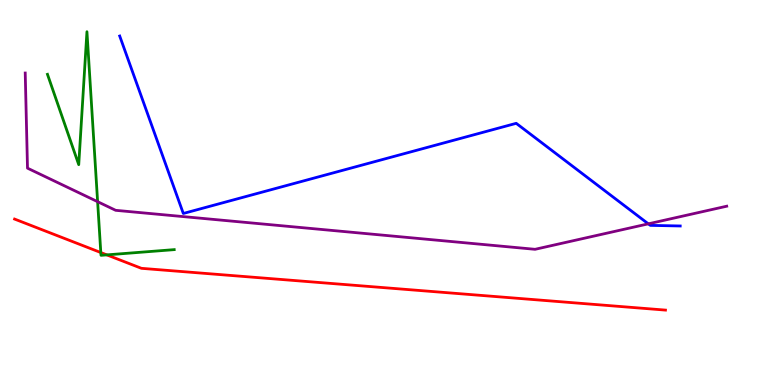[{'lines': ['blue', 'red'], 'intersections': []}, {'lines': ['green', 'red'], 'intersections': [{'x': 1.3, 'y': 3.44}, {'x': 1.38, 'y': 3.38}]}, {'lines': ['purple', 'red'], 'intersections': []}, {'lines': ['blue', 'green'], 'intersections': []}, {'lines': ['blue', 'purple'], 'intersections': [{'x': 8.37, 'y': 4.19}]}, {'lines': ['green', 'purple'], 'intersections': [{'x': 1.26, 'y': 4.76}]}]